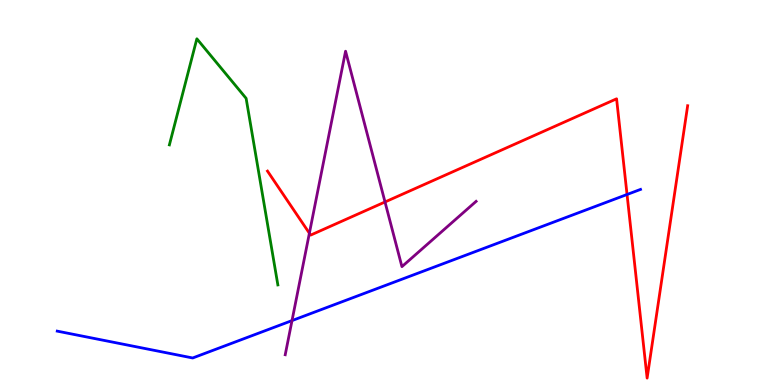[{'lines': ['blue', 'red'], 'intersections': [{'x': 8.09, 'y': 4.95}]}, {'lines': ['green', 'red'], 'intersections': []}, {'lines': ['purple', 'red'], 'intersections': [{'x': 3.99, 'y': 3.94}, {'x': 4.97, 'y': 4.75}]}, {'lines': ['blue', 'green'], 'intersections': []}, {'lines': ['blue', 'purple'], 'intersections': [{'x': 3.77, 'y': 1.67}]}, {'lines': ['green', 'purple'], 'intersections': []}]